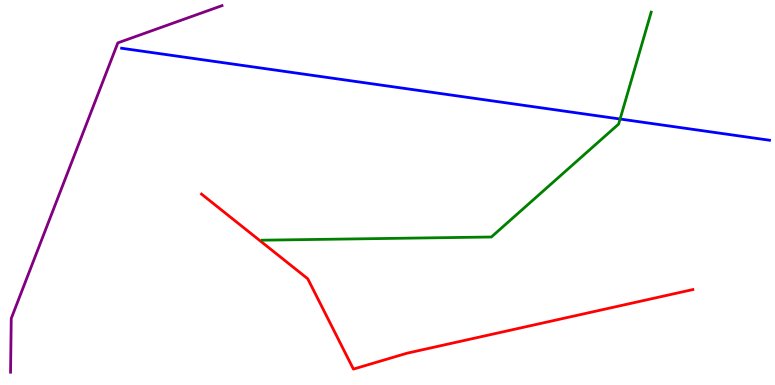[{'lines': ['blue', 'red'], 'intersections': []}, {'lines': ['green', 'red'], 'intersections': []}, {'lines': ['purple', 'red'], 'intersections': []}, {'lines': ['blue', 'green'], 'intersections': [{'x': 8.0, 'y': 6.91}]}, {'lines': ['blue', 'purple'], 'intersections': []}, {'lines': ['green', 'purple'], 'intersections': []}]